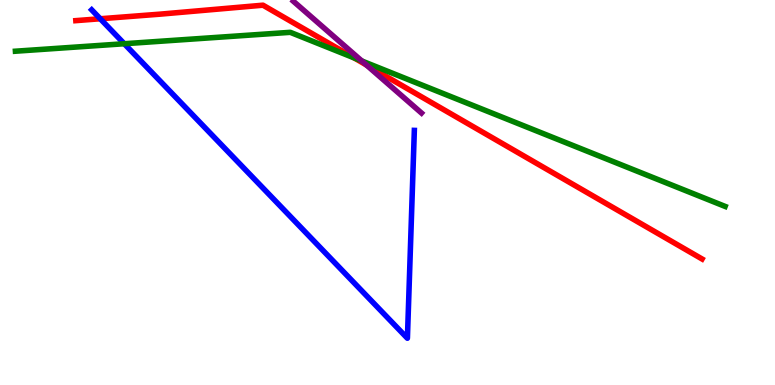[{'lines': ['blue', 'red'], 'intersections': [{'x': 1.29, 'y': 9.51}]}, {'lines': ['green', 'red'], 'intersections': [{'x': 4.57, 'y': 8.5}]}, {'lines': ['purple', 'red'], 'intersections': [{'x': 4.73, 'y': 8.31}]}, {'lines': ['blue', 'green'], 'intersections': [{'x': 1.6, 'y': 8.86}]}, {'lines': ['blue', 'purple'], 'intersections': []}, {'lines': ['green', 'purple'], 'intersections': [{'x': 4.67, 'y': 8.42}]}]